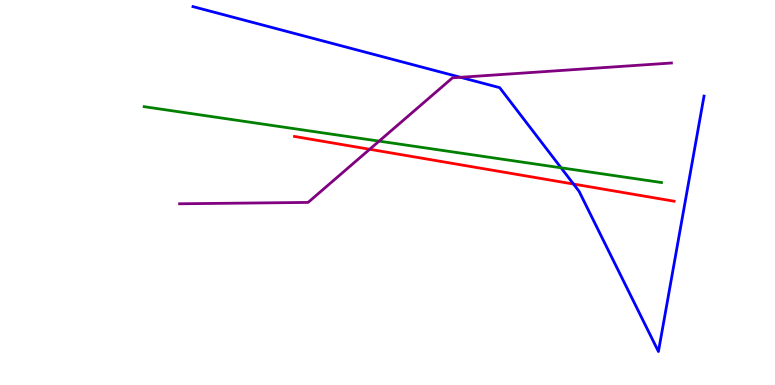[{'lines': ['blue', 'red'], 'intersections': [{'x': 7.4, 'y': 5.22}]}, {'lines': ['green', 'red'], 'intersections': []}, {'lines': ['purple', 'red'], 'intersections': [{'x': 4.77, 'y': 6.12}]}, {'lines': ['blue', 'green'], 'intersections': [{'x': 7.24, 'y': 5.64}]}, {'lines': ['blue', 'purple'], 'intersections': [{'x': 5.94, 'y': 7.99}]}, {'lines': ['green', 'purple'], 'intersections': [{'x': 4.89, 'y': 6.33}]}]